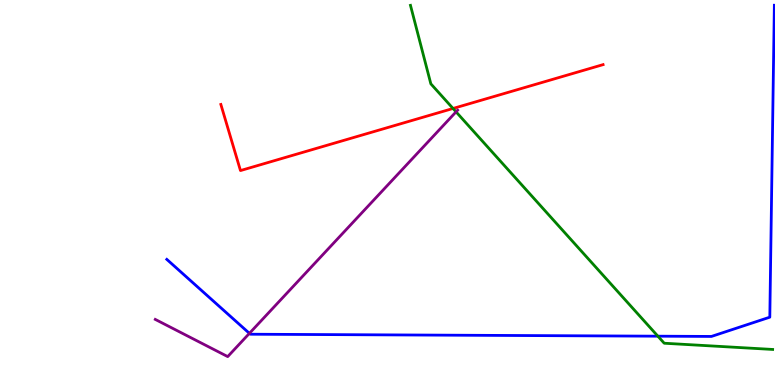[{'lines': ['blue', 'red'], 'intersections': []}, {'lines': ['green', 'red'], 'intersections': [{'x': 5.85, 'y': 7.18}]}, {'lines': ['purple', 'red'], 'intersections': []}, {'lines': ['blue', 'green'], 'intersections': [{'x': 8.49, 'y': 1.27}]}, {'lines': ['blue', 'purple'], 'intersections': [{'x': 3.22, 'y': 1.34}]}, {'lines': ['green', 'purple'], 'intersections': [{'x': 5.88, 'y': 7.09}]}]